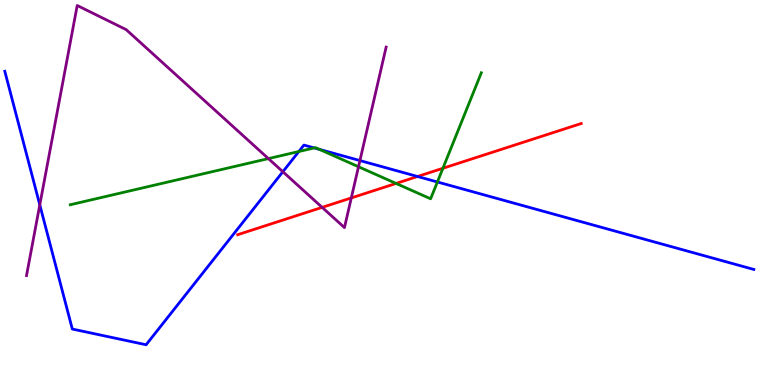[{'lines': ['blue', 'red'], 'intersections': [{'x': 5.39, 'y': 5.42}]}, {'lines': ['green', 'red'], 'intersections': [{'x': 5.11, 'y': 5.24}, {'x': 5.71, 'y': 5.63}]}, {'lines': ['purple', 'red'], 'intersections': [{'x': 4.16, 'y': 4.61}, {'x': 4.53, 'y': 4.86}]}, {'lines': ['blue', 'green'], 'intersections': [{'x': 3.86, 'y': 6.06}, {'x': 4.05, 'y': 6.16}, {'x': 4.12, 'y': 6.12}, {'x': 5.64, 'y': 5.27}]}, {'lines': ['blue', 'purple'], 'intersections': [{'x': 0.513, 'y': 4.68}, {'x': 3.65, 'y': 5.54}, {'x': 4.64, 'y': 5.83}]}, {'lines': ['green', 'purple'], 'intersections': [{'x': 3.46, 'y': 5.88}, {'x': 4.63, 'y': 5.67}]}]